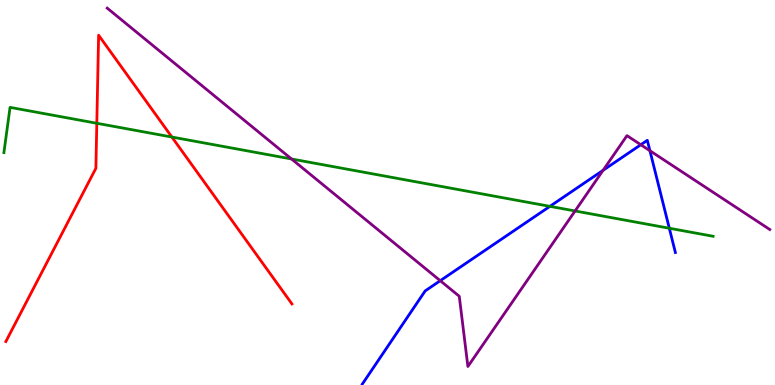[{'lines': ['blue', 'red'], 'intersections': []}, {'lines': ['green', 'red'], 'intersections': [{'x': 1.25, 'y': 6.8}, {'x': 2.22, 'y': 6.44}]}, {'lines': ['purple', 'red'], 'intersections': []}, {'lines': ['blue', 'green'], 'intersections': [{'x': 7.1, 'y': 4.64}, {'x': 8.64, 'y': 4.07}]}, {'lines': ['blue', 'purple'], 'intersections': [{'x': 5.68, 'y': 2.71}, {'x': 7.78, 'y': 5.58}, {'x': 8.27, 'y': 6.24}, {'x': 8.39, 'y': 6.09}]}, {'lines': ['green', 'purple'], 'intersections': [{'x': 3.76, 'y': 5.87}, {'x': 7.42, 'y': 4.52}]}]